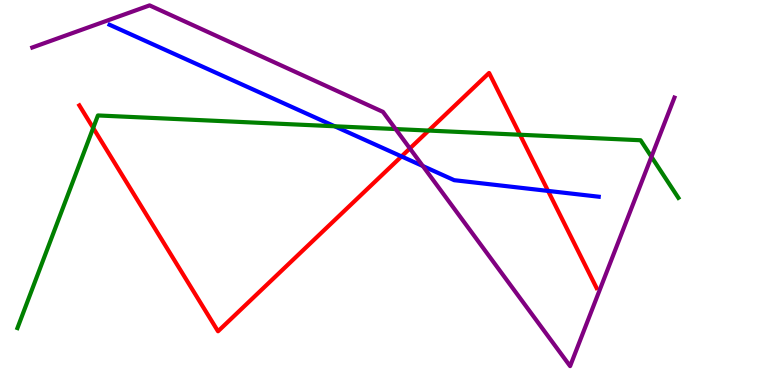[{'lines': ['blue', 'red'], 'intersections': [{'x': 5.18, 'y': 5.94}, {'x': 7.07, 'y': 5.04}]}, {'lines': ['green', 'red'], 'intersections': [{'x': 1.2, 'y': 6.68}, {'x': 5.53, 'y': 6.61}, {'x': 6.71, 'y': 6.5}]}, {'lines': ['purple', 'red'], 'intersections': [{'x': 5.29, 'y': 6.14}]}, {'lines': ['blue', 'green'], 'intersections': [{'x': 4.32, 'y': 6.72}]}, {'lines': ['blue', 'purple'], 'intersections': [{'x': 5.46, 'y': 5.69}]}, {'lines': ['green', 'purple'], 'intersections': [{'x': 5.1, 'y': 6.65}, {'x': 8.41, 'y': 5.93}]}]